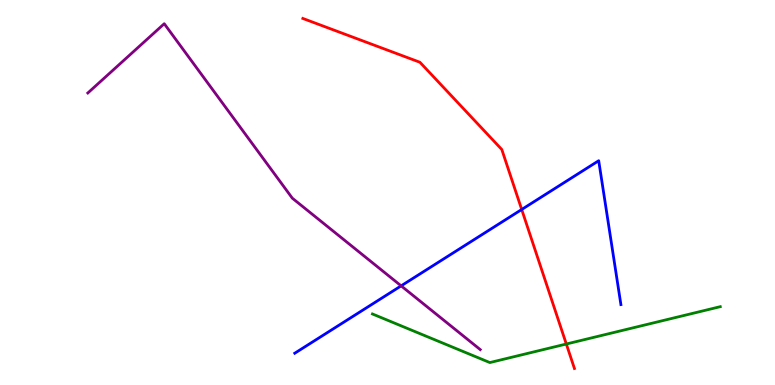[{'lines': ['blue', 'red'], 'intersections': [{'x': 6.73, 'y': 4.56}]}, {'lines': ['green', 'red'], 'intersections': [{'x': 7.31, 'y': 1.06}]}, {'lines': ['purple', 'red'], 'intersections': []}, {'lines': ['blue', 'green'], 'intersections': []}, {'lines': ['blue', 'purple'], 'intersections': [{'x': 5.18, 'y': 2.58}]}, {'lines': ['green', 'purple'], 'intersections': []}]